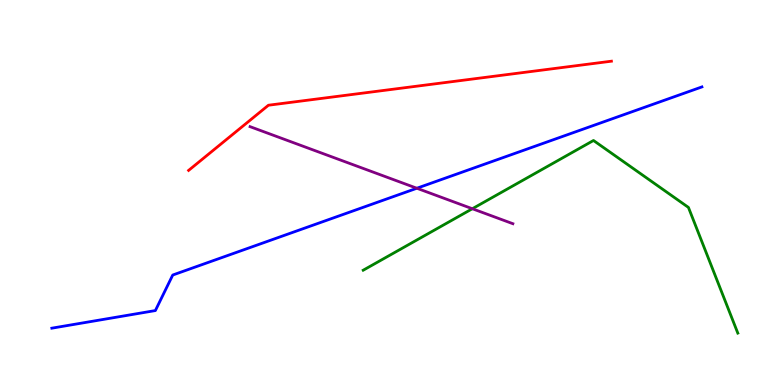[{'lines': ['blue', 'red'], 'intersections': []}, {'lines': ['green', 'red'], 'intersections': []}, {'lines': ['purple', 'red'], 'intersections': []}, {'lines': ['blue', 'green'], 'intersections': []}, {'lines': ['blue', 'purple'], 'intersections': [{'x': 5.38, 'y': 5.11}]}, {'lines': ['green', 'purple'], 'intersections': [{'x': 6.09, 'y': 4.58}]}]